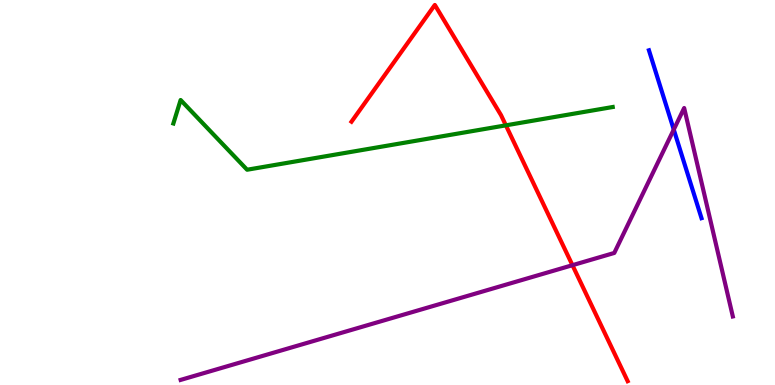[{'lines': ['blue', 'red'], 'intersections': []}, {'lines': ['green', 'red'], 'intersections': [{'x': 6.53, 'y': 6.74}]}, {'lines': ['purple', 'red'], 'intersections': [{'x': 7.39, 'y': 3.11}]}, {'lines': ['blue', 'green'], 'intersections': []}, {'lines': ['blue', 'purple'], 'intersections': [{'x': 8.69, 'y': 6.63}]}, {'lines': ['green', 'purple'], 'intersections': []}]